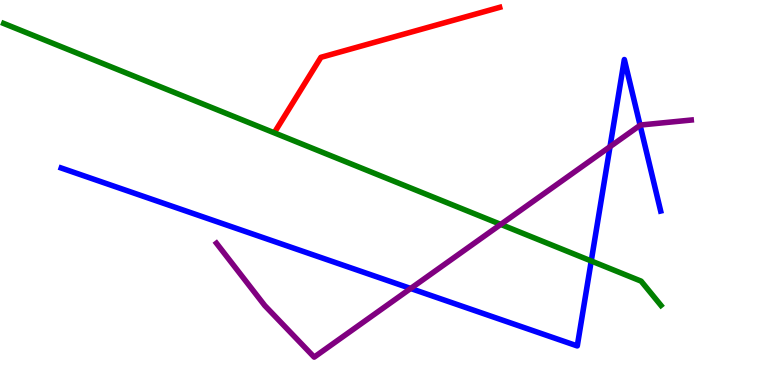[{'lines': ['blue', 'red'], 'intersections': []}, {'lines': ['green', 'red'], 'intersections': []}, {'lines': ['purple', 'red'], 'intersections': []}, {'lines': ['blue', 'green'], 'intersections': [{'x': 7.63, 'y': 3.22}]}, {'lines': ['blue', 'purple'], 'intersections': [{'x': 5.3, 'y': 2.51}, {'x': 7.87, 'y': 6.19}, {'x': 8.26, 'y': 6.75}]}, {'lines': ['green', 'purple'], 'intersections': [{'x': 6.46, 'y': 4.17}]}]